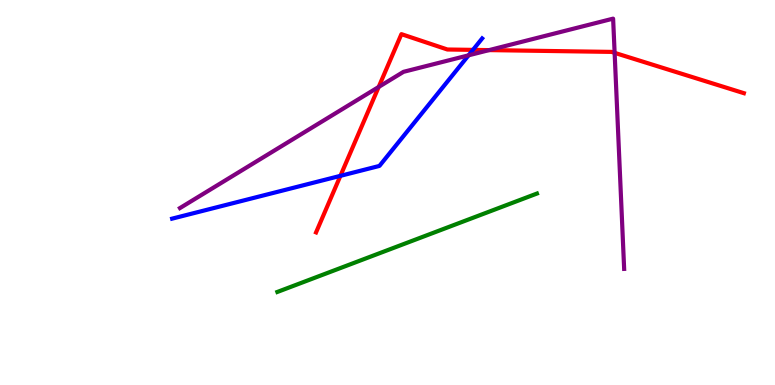[{'lines': ['blue', 'red'], 'intersections': [{'x': 4.39, 'y': 5.43}, {'x': 6.1, 'y': 8.7}]}, {'lines': ['green', 'red'], 'intersections': []}, {'lines': ['purple', 'red'], 'intersections': [{'x': 4.89, 'y': 7.74}, {'x': 6.31, 'y': 8.7}, {'x': 7.93, 'y': 8.63}]}, {'lines': ['blue', 'green'], 'intersections': []}, {'lines': ['blue', 'purple'], 'intersections': [{'x': 6.05, 'y': 8.56}]}, {'lines': ['green', 'purple'], 'intersections': []}]